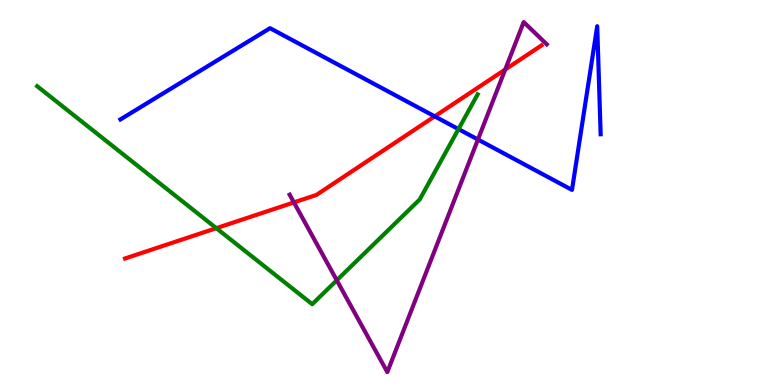[{'lines': ['blue', 'red'], 'intersections': [{'x': 5.61, 'y': 6.98}]}, {'lines': ['green', 'red'], 'intersections': [{'x': 2.79, 'y': 4.07}]}, {'lines': ['purple', 'red'], 'intersections': [{'x': 3.79, 'y': 4.74}, {'x': 6.52, 'y': 8.19}]}, {'lines': ['blue', 'green'], 'intersections': [{'x': 5.92, 'y': 6.65}]}, {'lines': ['blue', 'purple'], 'intersections': [{'x': 6.17, 'y': 6.38}]}, {'lines': ['green', 'purple'], 'intersections': [{'x': 4.35, 'y': 2.72}]}]